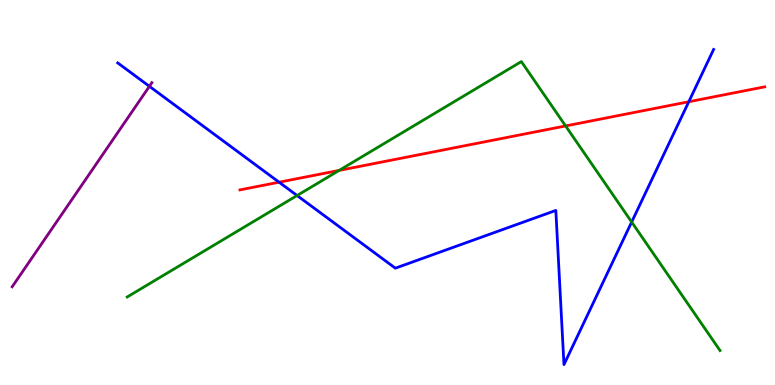[{'lines': ['blue', 'red'], 'intersections': [{'x': 3.6, 'y': 5.27}, {'x': 8.89, 'y': 7.36}]}, {'lines': ['green', 'red'], 'intersections': [{'x': 4.38, 'y': 5.57}, {'x': 7.3, 'y': 6.73}]}, {'lines': ['purple', 'red'], 'intersections': []}, {'lines': ['blue', 'green'], 'intersections': [{'x': 3.83, 'y': 4.92}, {'x': 8.15, 'y': 4.23}]}, {'lines': ['blue', 'purple'], 'intersections': [{'x': 1.93, 'y': 7.76}]}, {'lines': ['green', 'purple'], 'intersections': []}]